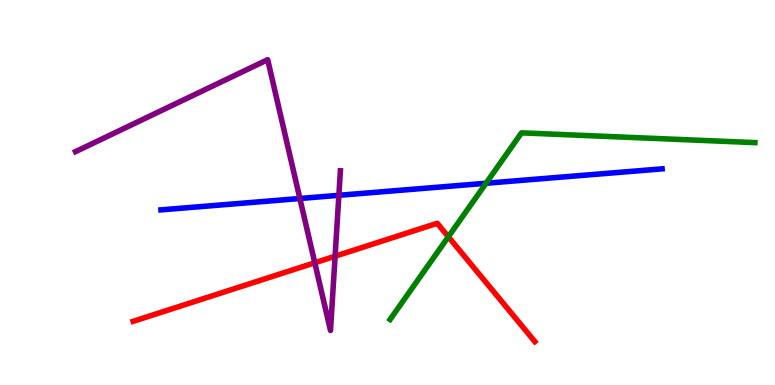[{'lines': ['blue', 'red'], 'intersections': []}, {'lines': ['green', 'red'], 'intersections': [{'x': 5.79, 'y': 3.85}]}, {'lines': ['purple', 'red'], 'intersections': [{'x': 4.06, 'y': 3.17}, {'x': 4.32, 'y': 3.34}]}, {'lines': ['blue', 'green'], 'intersections': [{'x': 6.27, 'y': 5.24}]}, {'lines': ['blue', 'purple'], 'intersections': [{'x': 3.87, 'y': 4.84}, {'x': 4.37, 'y': 4.93}]}, {'lines': ['green', 'purple'], 'intersections': []}]